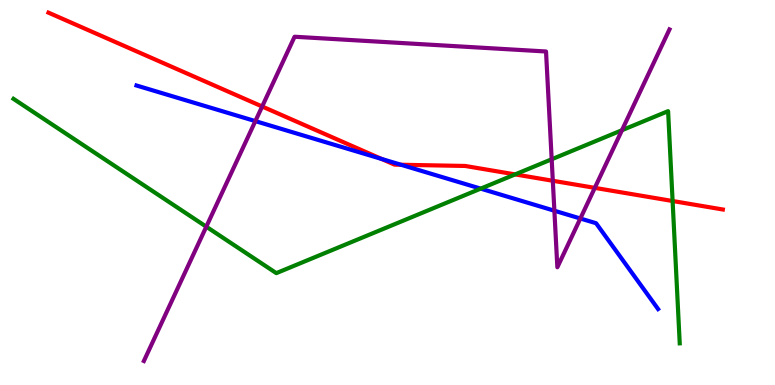[{'lines': ['blue', 'red'], 'intersections': [{'x': 4.92, 'y': 5.87}, {'x': 5.17, 'y': 5.72}]}, {'lines': ['green', 'red'], 'intersections': [{'x': 6.65, 'y': 5.47}, {'x': 8.68, 'y': 4.78}]}, {'lines': ['purple', 'red'], 'intersections': [{'x': 3.38, 'y': 7.23}, {'x': 7.13, 'y': 5.3}, {'x': 7.67, 'y': 5.12}]}, {'lines': ['blue', 'green'], 'intersections': [{'x': 6.2, 'y': 5.1}]}, {'lines': ['blue', 'purple'], 'intersections': [{'x': 3.29, 'y': 6.85}, {'x': 7.15, 'y': 4.53}, {'x': 7.49, 'y': 4.32}]}, {'lines': ['green', 'purple'], 'intersections': [{'x': 2.66, 'y': 4.11}, {'x': 7.12, 'y': 5.86}, {'x': 8.03, 'y': 6.62}]}]